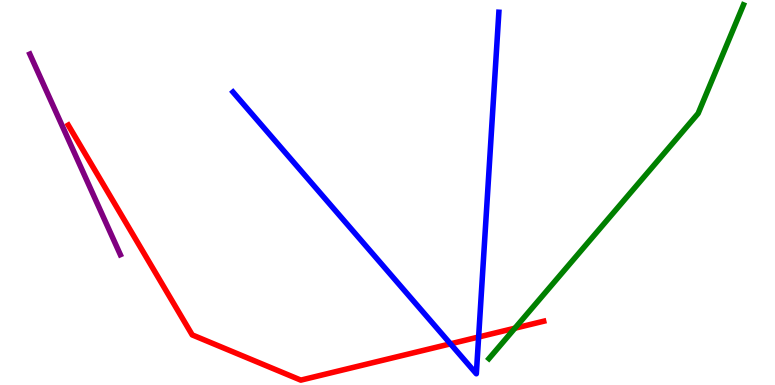[{'lines': ['blue', 'red'], 'intersections': [{'x': 5.81, 'y': 1.07}, {'x': 6.18, 'y': 1.25}]}, {'lines': ['green', 'red'], 'intersections': [{'x': 6.64, 'y': 1.48}]}, {'lines': ['purple', 'red'], 'intersections': []}, {'lines': ['blue', 'green'], 'intersections': []}, {'lines': ['blue', 'purple'], 'intersections': []}, {'lines': ['green', 'purple'], 'intersections': []}]